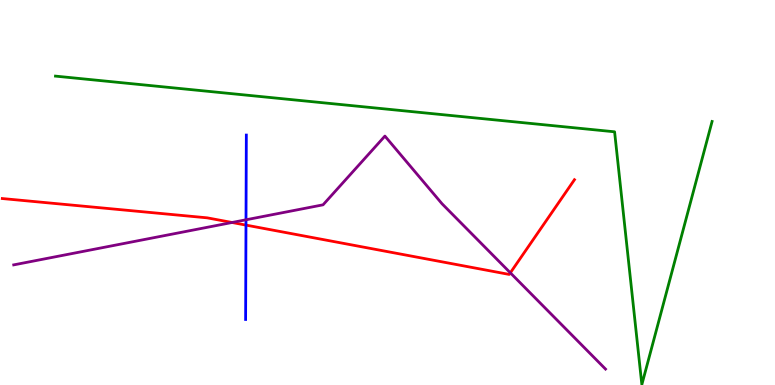[{'lines': ['blue', 'red'], 'intersections': [{'x': 3.17, 'y': 4.15}]}, {'lines': ['green', 'red'], 'intersections': []}, {'lines': ['purple', 'red'], 'intersections': [{'x': 2.99, 'y': 4.22}, {'x': 6.58, 'y': 2.91}]}, {'lines': ['blue', 'green'], 'intersections': []}, {'lines': ['blue', 'purple'], 'intersections': [{'x': 3.17, 'y': 4.29}]}, {'lines': ['green', 'purple'], 'intersections': []}]